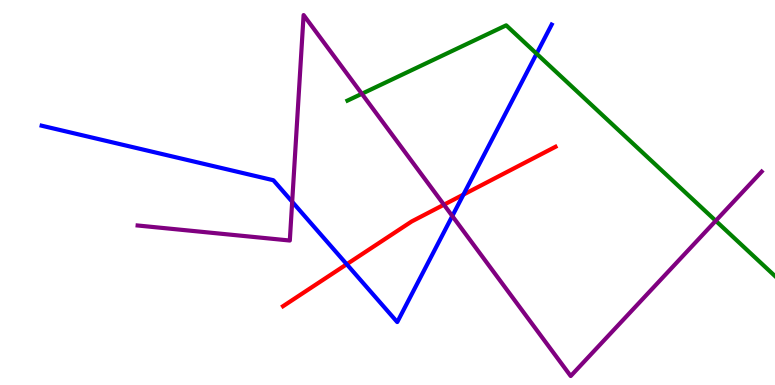[{'lines': ['blue', 'red'], 'intersections': [{'x': 4.47, 'y': 3.14}, {'x': 5.98, 'y': 4.95}]}, {'lines': ['green', 'red'], 'intersections': []}, {'lines': ['purple', 'red'], 'intersections': [{'x': 5.73, 'y': 4.68}]}, {'lines': ['blue', 'green'], 'intersections': [{'x': 6.92, 'y': 8.61}]}, {'lines': ['blue', 'purple'], 'intersections': [{'x': 3.77, 'y': 4.76}, {'x': 5.84, 'y': 4.39}]}, {'lines': ['green', 'purple'], 'intersections': [{'x': 4.67, 'y': 7.56}, {'x': 9.24, 'y': 4.27}]}]